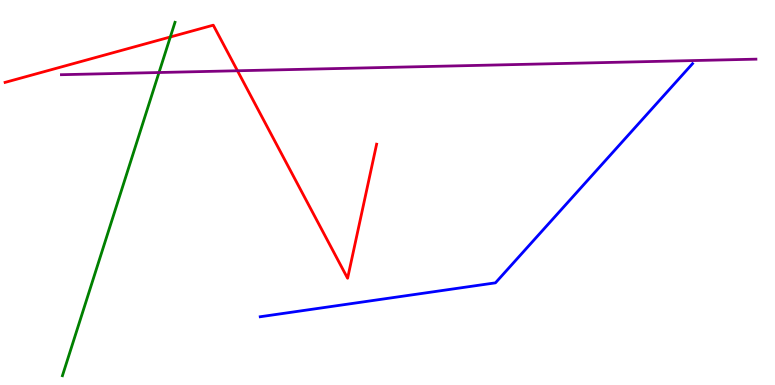[{'lines': ['blue', 'red'], 'intersections': []}, {'lines': ['green', 'red'], 'intersections': [{'x': 2.2, 'y': 9.04}]}, {'lines': ['purple', 'red'], 'intersections': [{'x': 3.06, 'y': 8.16}]}, {'lines': ['blue', 'green'], 'intersections': []}, {'lines': ['blue', 'purple'], 'intersections': []}, {'lines': ['green', 'purple'], 'intersections': [{'x': 2.05, 'y': 8.12}]}]